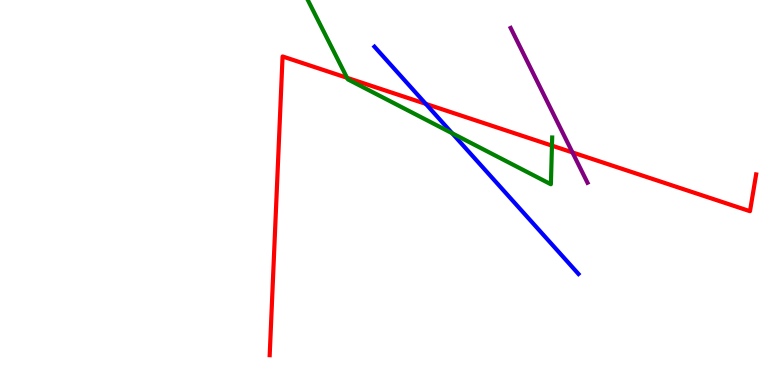[{'lines': ['blue', 'red'], 'intersections': [{'x': 5.49, 'y': 7.3}]}, {'lines': ['green', 'red'], 'intersections': [{'x': 4.48, 'y': 7.98}, {'x': 7.12, 'y': 6.22}]}, {'lines': ['purple', 'red'], 'intersections': [{'x': 7.39, 'y': 6.04}]}, {'lines': ['blue', 'green'], 'intersections': [{'x': 5.83, 'y': 6.54}]}, {'lines': ['blue', 'purple'], 'intersections': []}, {'lines': ['green', 'purple'], 'intersections': []}]